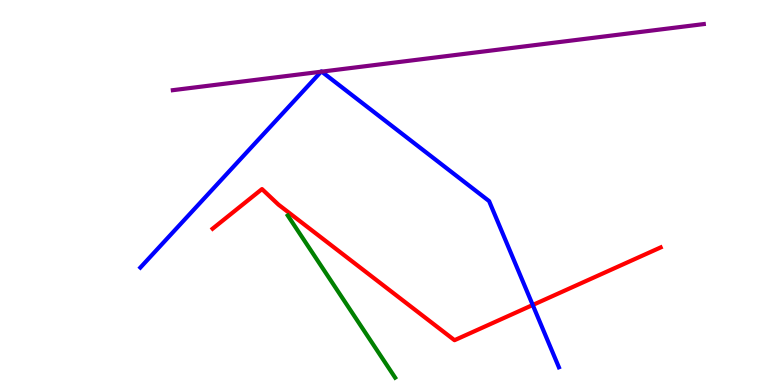[{'lines': ['blue', 'red'], 'intersections': [{'x': 6.87, 'y': 2.08}]}, {'lines': ['green', 'red'], 'intersections': []}, {'lines': ['purple', 'red'], 'intersections': []}, {'lines': ['blue', 'green'], 'intersections': []}, {'lines': ['blue', 'purple'], 'intersections': [{'x': 4.14, 'y': 8.14}, {'x': 4.15, 'y': 8.14}]}, {'lines': ['green', 'purple'], 'intersections': []}]